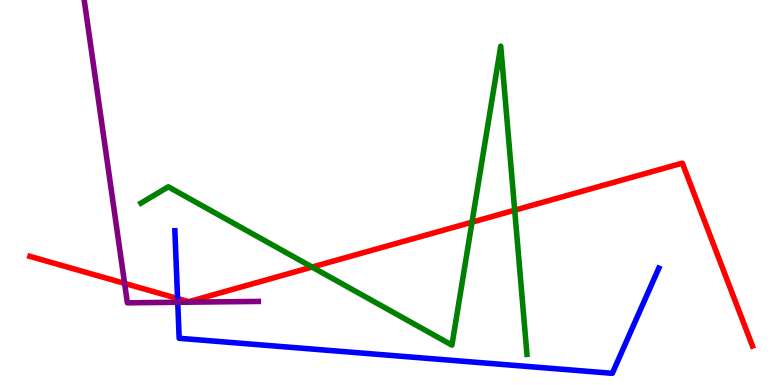[{'lines': ['blue', 'red'], 'intersections': [{'x': 2.29, 'y': 2.25}]}, {'lines': ['green', 'red'], 'intersections': [{'x': 4.03, 'y': 3.06}, {'x': 6.09, 'y': 4.23}, {'x': 6.64, 'y': 4.54}]}, {'lines': ['purple', 'red'], 'intersections': [{'x': 1.61, 'y': 2.64}]}, {'lines': ['blue', 'green'], 'intersections': []}, {'lines': ['blue', 'purple'], 'intersections': [{'x': 2.29, 'y': 2.15}]}, {'lines': ['green', 'purple'], 'intersections': []}]